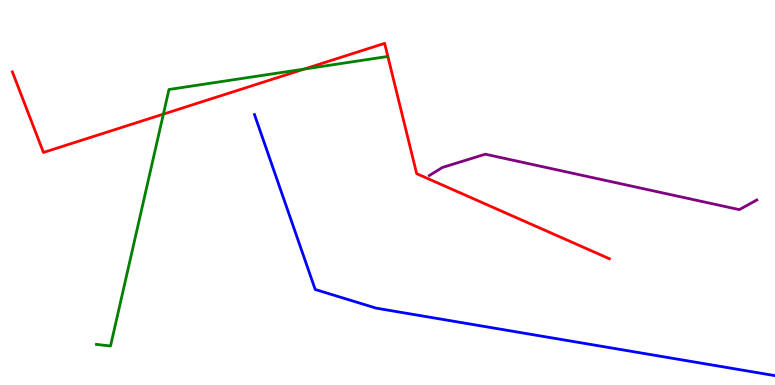[{'lines': ['blue', 'red'], 'intersections': []}, {'lines': ['green', 'red'], 'intersections': [{'x': 2.11, 'y': 7.04}, {'x': 3.93, 'y': 8.21}]}, {'lines': ['purple', 'red'], 'intersections': []}, {'lines': ['blue', 'green'], 'intersections': []}, {'lines': ['blue', 'purple'], 'intersections': []}, {'lines': ['green', 'purple'], 'intersections': []}]